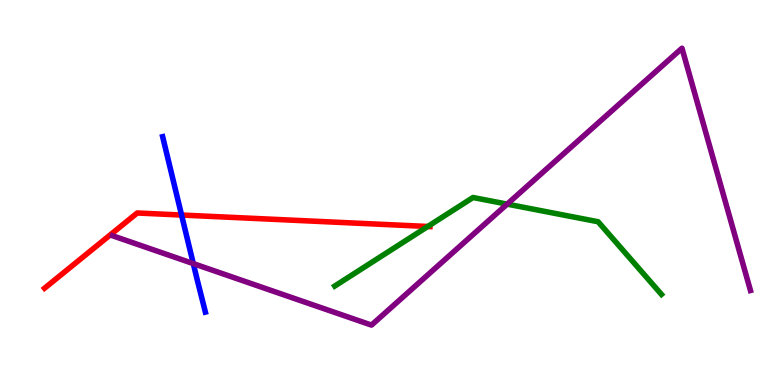[{'lines': ['blue', 'red'], 'intersections': [{'x': 2.34, 'y': 4.41}]}, {'lines': ['green', 'red'], 'intersections': [{'x': 5.52, 'y': 4.12}]}, {'lines': ['purple', 'red'], 'intersections': []}, {'lines': ['blue', 'green'], 'intersections': []}, {'lines': ['blue', 'purple'], 'intersections': [{'x': 2.49, 'y': 3.15}]}, {'lines': ['green', 'purple'], 'intersections': [{'x': 6.54, 'y': 4.7}]}]